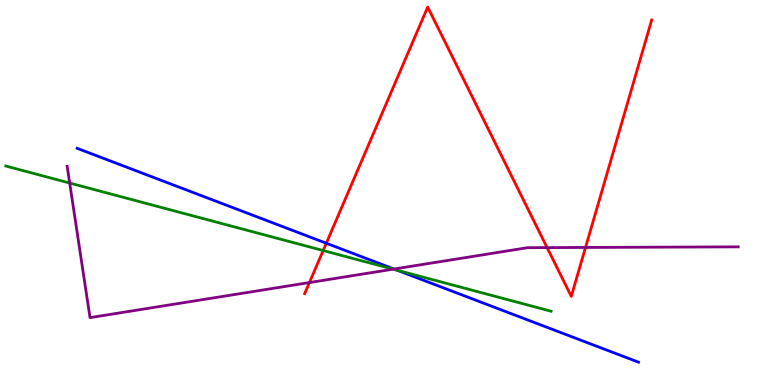[{'lines': ['blue', 'red'], 'intersections': [{'x': 4.21, 'y': 3.68}]}, {'lines': ['green', 'red'], 'intersections': [{'x': 4.17, 'y': 3.49}]}, {'lines': ['purple', 'red'], 'intersections': [{'x': 3.99, 'y': 2.66}, {'x': 7.06, 'y': 3.57}, {'x': 7.56, 'y': 3.57}]}, {'lines': ['blue', 'green'], 'intersections': [{'x': 5.13, 'y': 2.98}]}, {'lines': ['blue', 'purple'], 'intersections': [{'x': 5.08, 'y': 3.01}]}, {'lines': ['green', 'purple'], 'intersections': [{'x': 0.899, 'y': 5.25}, {'x': 5.07, 'y': 3.01}]}]